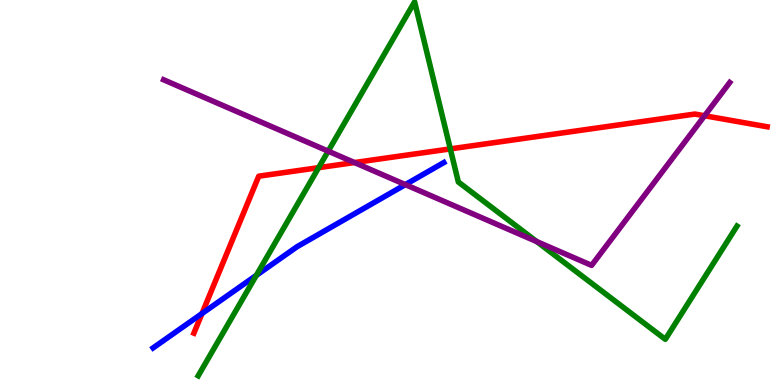[{'lines': ['blue', 'red'], 'intersections': [{'x': 2.61, 'y': 1.86}]}, {'lines': ['green', 'red'], 'intersections': [{'x': 4.11, 'y': 5.65}, {'x': 5.81, 'y': 6.13}]}, {'lines': ['purple', 'red'], 'intersections': [{'x': 4.57, 'y': 5.78}, {'x': 9.09, 'y': 6.99}]}, {'lines': ['blue', 'green'], 'intersections': [{'x': 3.31, 'y': 2.85}]}, {'lines': ['blue', 'purple'], 'intersections': [{'x': 5.23, 'y': 5.2}]}, {'lines': ['green', 'purple'], 'intersections': [{'x': 4.23, 'y': 6.07}, {'x': 6.93, 'y': 3.73}]}]